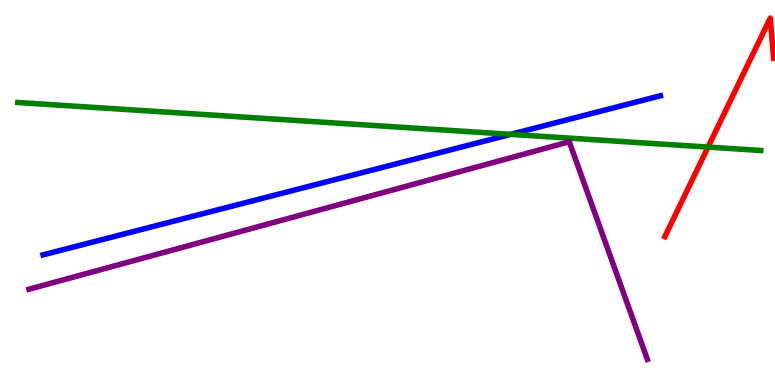[{'lines': ['blue', 'red'], 'intersections': []}, {'lines': ['green', 'red'], 'intersections': [{'x': 9.14, 'y': 6.18}]}, {'lines': ['purple', 'red'], 'intersections': []}, {'lines': ['blue', 'green'], 'intersections': [{'x': 6.59, 'y': 6.51}]}, {'lines': ['blue', 'purple'], 'intersections': []}, {'lines': ['green', 'purple'], 'intersections': []}]